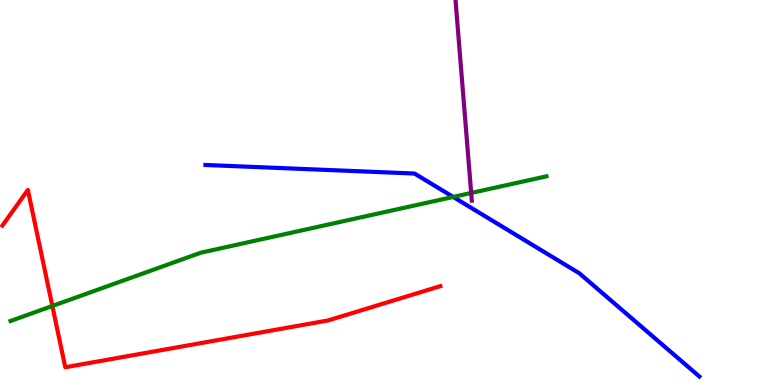[{'lines': ['blue', 'red'], 'intersections': []}, {'lines': ['green', 'red'], 'intersections': [{'x': 0.676, 'y': 2.05}]}, {'lines': ['purple', 'red'], 'intersections': []}, {'lines': ['blue', 'green'], 'intersections': [{'x': 5.85, 'y': 4.88}]}, {'lines': ['blue', 'purple'], 'intersections': []}, {'lines': ['green', 'purple'], 'intersections': [{'x': 6.08, 'y': 4.99}]}]